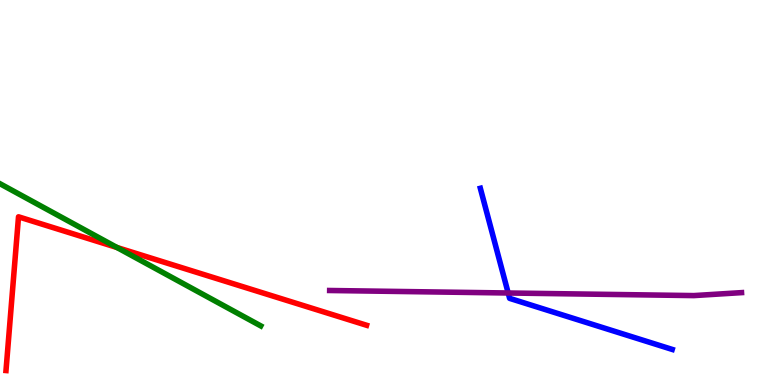[{'lines': ['blue', 'red'], 'intersections': []}, {'lines': ['green', 'red'], 'intersections': [{'x': 1.51, 'y': 3.57}]}, {'lines': ['purple', 'red'], 'intersections': []}, {'lines': ['blue', 'green'], 'intersections': []}, {'lines': ['blue', 'purple'], 'intersections': [{'x': 6.56, 'y': 2.39}]}, {'lines': ['green', 'purple'], 'intersections': []}]